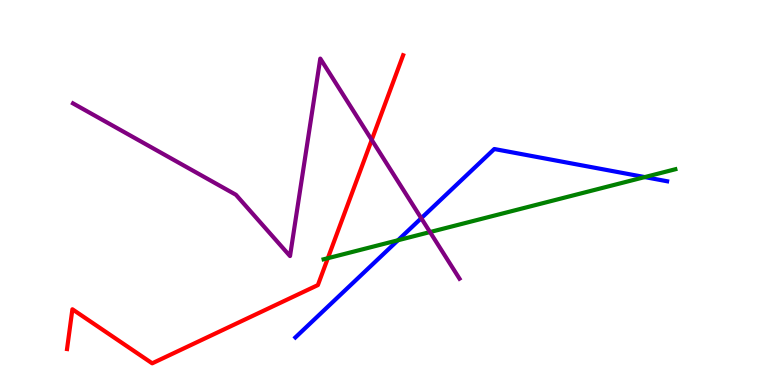[{'lines': ['blue', 'red'], 'intersections': []}, {'lines': ['green', 'red'], 'intersections': [{'x': 4.23, 'y': 3.29}]}, {'lines': ['purple', 'red'], 'intersections': [{'x': 4.8, 'y': 6.37}]}, {'lines': ['blue', 'green'], 'intersections': [{'x': 5.14, 'y': 3.76}, {'x': 8.32, 'y': 5.4}]}, {'lines': ['blue', 'purple'], 'intersections': [{'x': 5.44, 'y': 4.33}]}, {'lines': ['green', 'purple'], 'intersections': [{'x': 5.55, 'y': 3.97}]}]